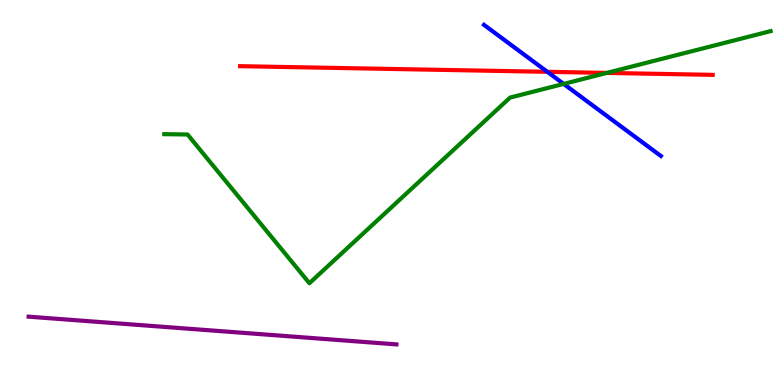[{'lines': ['blue', 'red'], 'intersections': [{'x': 7.06, 'y': 8.13}]}, {'lines': ['green', 'red'], 'intersections': [{'x': 7.83, 'y': 8.11}]}, {'lines': ['purple', 'red'], 'intersections': []}, {'lines': ['blue', 'green'], 'intersections': [{'x': 7.27, 'y': 7.82}]}, {'lines': ['blue', 'purple'], 'intersections': []}, {'lines': ['green', 'purple'], 'intersections': []}]